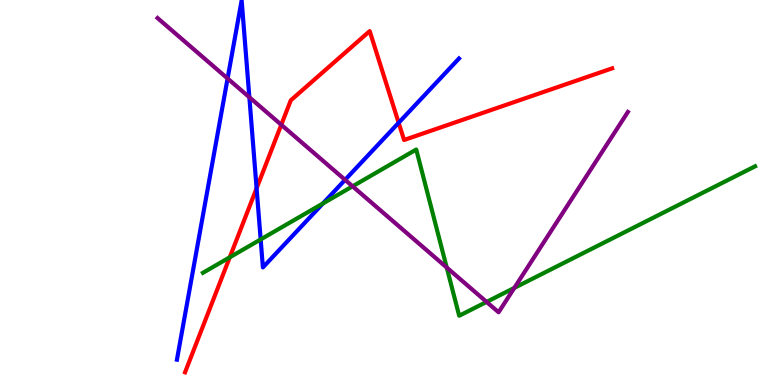[{'lines': ['blue', 'red'], 'intersections': [{'x': 3.31, 'y': 5.11}, {'x': 5.14, 'y': 6.81}]}, {'lines': ['green', 'red'], 'intersections': [{'x': 2.96, 'y': 3.32}]}, {'lines': ['purple', 'red'], 'intersections': [{'x': 3.63, 'y': 6.76}]}, {'lines': ['blue', 'green'], 'intersections': [{'x': 3.36, 'y': 3.78}, {'x': 4.17, 'y': 4.72}]}, {'lines': ['blue', 'purple'], 'intersections': [{'x': 2.94, 'y': 7.96}, {'x': 3.22, 'y': 7.47}, {'x': 4.45, 'y': 5.33}]}, {'lines': ['green', 'purple'], 'intersections': [{'x': 4.55, 'y': 5.16}, {'x': 5.76, 'y': 3.05}, {'x': 6.28, 'y': 2.16}, {'x': 6.64, 'y': 2.52}]}]